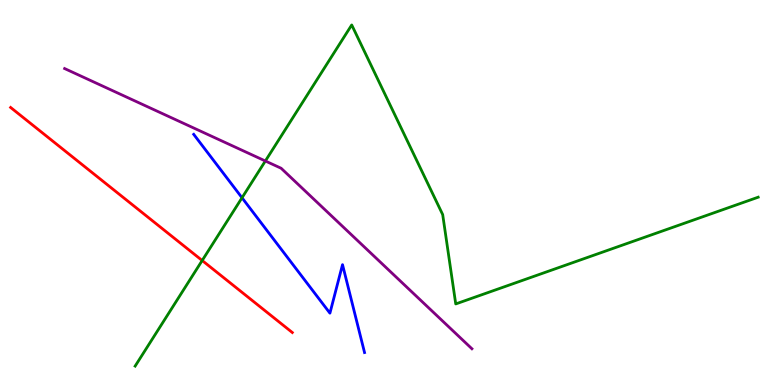[{'lines': ['blue', 'red'], 'intersections': []}, {'lines': ['green', 'red'], 'intersections': [{'x': 2.61, 'y': 3.23}]}, {'lines': ['purple', 'red'], 'intersections': []}, {'lines': ['blue', 'green'], 'intersections': [{'x': 3.12, 'y': 4.86}]}, {'lines': ['blue', 'purple'], 'intersections': []}, {'lines': ['green', 'purple'], 'intersections': [{'x': 3.42, 'y': 5.82}]}]